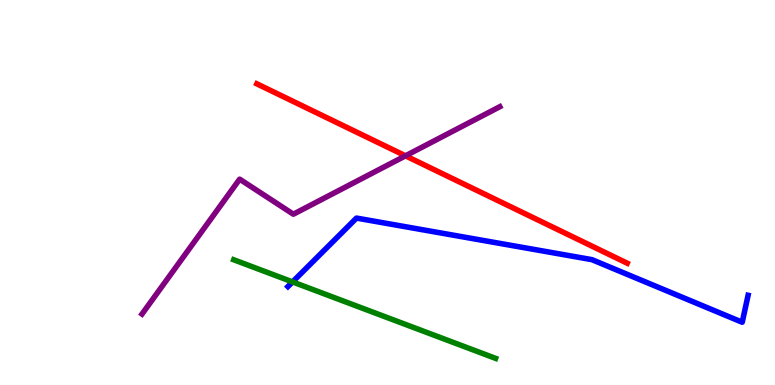[{'lines': ['blue', 'red'], 'intersections': []}, {'lines': ['green', 'red'], 'intersections': []}, {'lines': ['purple', 'red'], 'intersections': [{'x': 5.23, 'y': 5.95}]}, {'lines': ['blue', 'green'], 'intersections': [{'x': 3.77, 'y': 2.68}]}, {'lines': ['blue', 'purple'], 'intersections': []}, {'lines': ['green', 'purple'], 'intersections': []}]